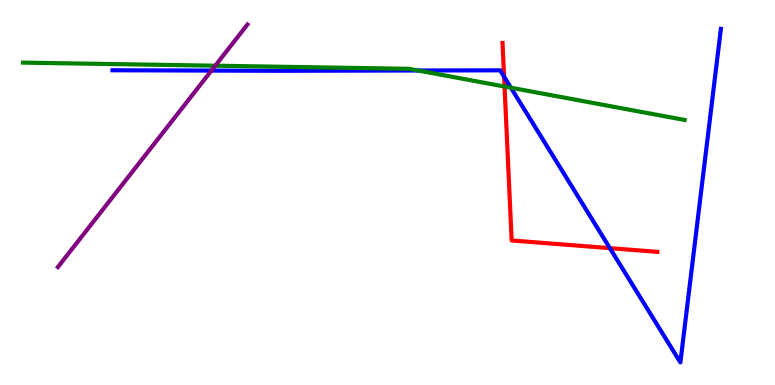[{'lines': ['blue', 'red'], 'intersections': [{'x': 6.5, 'y': 8.01}, {'x': 7.87, 'y': 3.55}]}, {'lines': ['green', 'red'], 'intersections': [{'x': 6.51, 'y': 7.75}]}, {'lines': ['purple', 'red'], 'intersections': []}, {'lines': ['blue', 'green'], 'intersections': [{'x': 5.39, 'y': 8.17}, {'x': 6.59, 'y': 7.72}]}, {'lines': ['blue', 'purple'], 'intersections': [{'x': 2.73, 'y': 8.17}]}, {'lines': ['green', 'purple'], 'intersections': [{'x': 2.78, 'y': 8.29}]}]